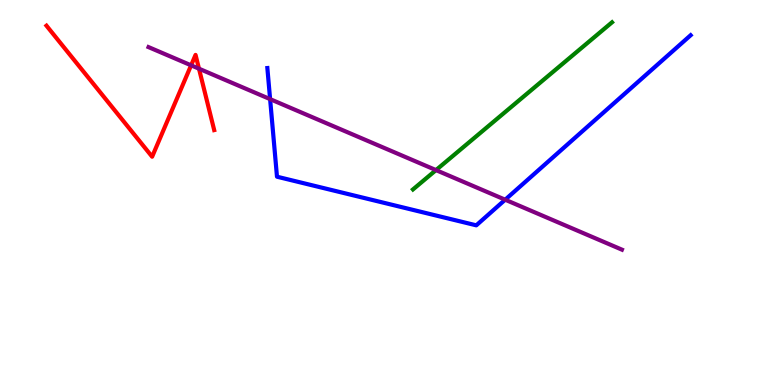[{'lines': ['blue', 'red'], 'intersections': []}, {'lines': ['green', 'red'], 'intersections': []}, {'lines': ['purple', 'red'], 'intersections': [{'x': 2.47, 'y': 8.3}, {'x': 2.57, 'y': 8.22}]}, {'lines': ['blue', 'green'], 'intersections': []}, {'lines': ['blue', 'purple'], 'intersections': [{'x': 3.49, 'y': 7.43}, {'x': 6.52, 'y': 4.81}]}, {'lines': ['green', 'purple'], 'intersections': [{'x': 5.63, 'y': 5.58}]}]